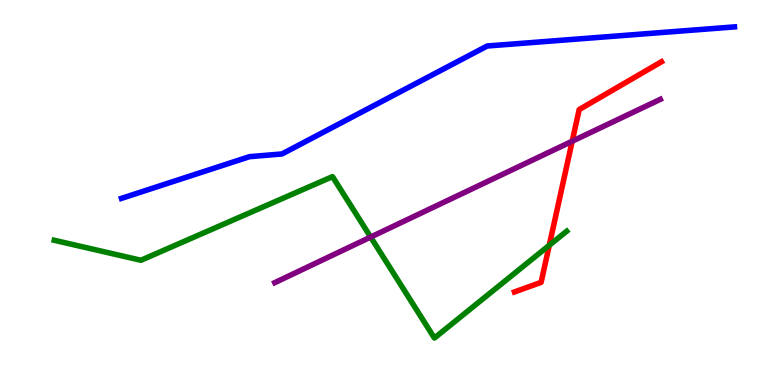[{'lines': ['blue', 'red'], 'intersections': []}, {'lines': ['green', 'red'], 'intersections': [{'x': 7.09, 'y': 3.63}]}, {'lines': ['purple', 'red'], 'intersections': [{'x': 7.38, 'y': 6.33}]}, {'lines': ['blue', 'green'], 'intersections': []}, {'lines': ['blue', 'purple'], 'intersections': []}, {'lines': ['green', 'purple'], 'intersections': [{'x': 4.78, 'y': 3.84}]}]